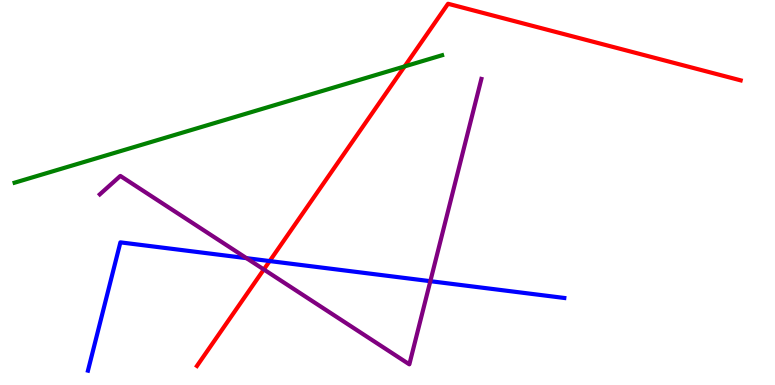[{'lines': ['blue', 'red'], 'intersections': [{'x': 3.48, 'y': 3.22}]}, {'lines': ['green', 'red'], 'intersections': [{'x': 5.22, 'y': 8.27}]}, {'lines': ['purple', 'red'], 'intersections': [{'x': 3.4, 'y': 3.0}]}, {'lines': ['blue', 'green'], 'intersections': []}, {'lines': ['blue', 'purple'], 'intersections': [{'x': 3.18, 'y': 3.29}, {'x': 5.55, 'y': 2.7}]}, {'lines': ['green', 'purple'], 'intersections': []}]